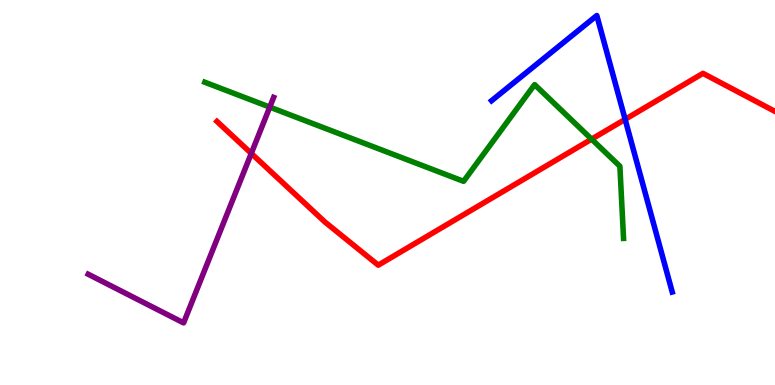[{'lines': ['blue', 'red'], 'intersections': [{'x': 8.07, 'y': 6.9}]}, {'lines': ['green', 'red'], 'intersections': [{'x': 7.63, 'y': 6.39}]}, {'lines': ['purple', 'red'], 'intersections': [{'x': 3.24, 'y': 6.02}]}, {'lines': ['blue', 'green'], 'intersections': []}, {'lines': ['blue', 'purple'], 'intersections': []}, {'lines': ['green', 'purple'], 'intersections': [{'x': 3.48, 'y': 7.22}]}]